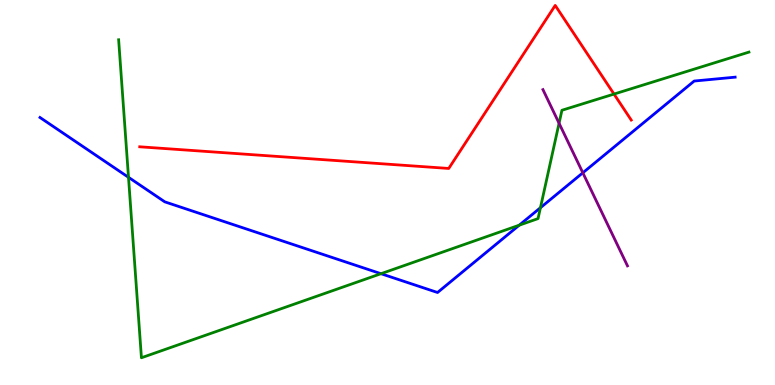[{'lines': ['blue', 'red'], 'intersections': []}, {'lines': ['green', 'red'], 'intersections': [{'x': 7.92, 'y': 7.56}]}, {'lines': ['purple', 'red'], 'intersections': []}, {'lines': ['blue', 'green'], 'intersections': [{'x': 1.66, 'y': 5.39}, {'x': 4.92, 'y': 2.89}, {'x': 6.7, 'y': 4.15}, {'x': 6.97, 'y': 4.6}]}, {'lines': ['blue', 'purple'], 'intersections': [{'x': 7.52, 'y': 5.51}]}, {'lines': ['green', 'purple'], 'intersections': [{'x': 7.21, 'y': 6.8}]}]